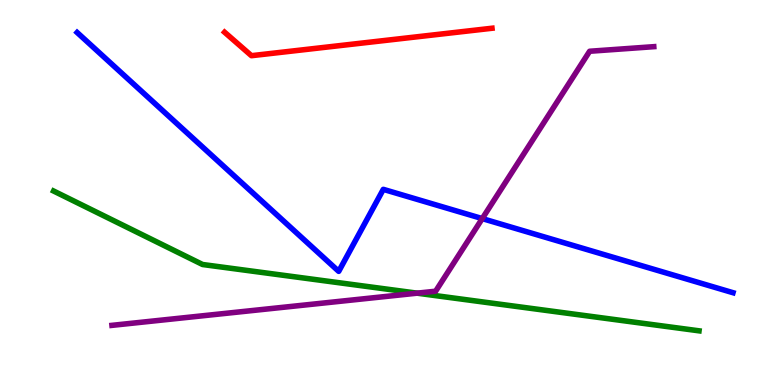[{'lines': ['blue', 'red'], 'intersections': []}, {'lines': ['green', 'red'], 'intersections': []}, {'lines': ['purple', 'red'], 'intersections': []}, {'lines': ['blue', 'green'], 'intersections': []}, {'lines': ['blue', 'purple'], 'intersections': [{'x': 6.22, 'y': 4.32}]}, {'lines': ['green', 'purple'], 'intersections': [{'x': 5.38, 'y': 2.39}]}]